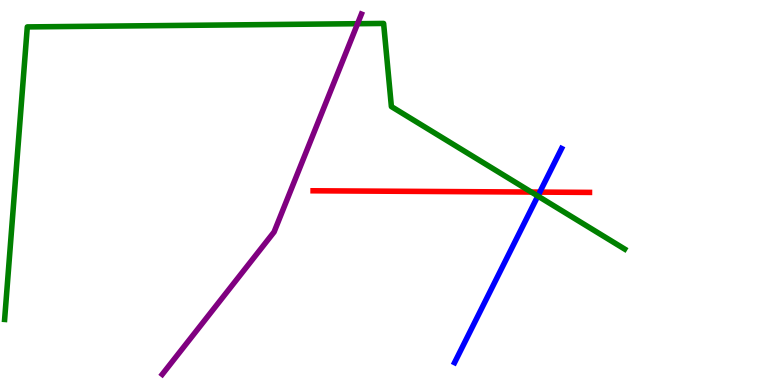[{'lines': ['blue', 'red'], 'intersections': [{'x': 6.97, 'y': 5.01}]}, {'lines': ['green', 'red'], 'intersections': [{'x': 6.86, 'y': 5.01}]}, {'lines': ['purple', 'red'], 'intersections': []}, {'lines': ['blue', 'green'], 'intersections': [{'x': 6.94, 'y': 4.91}]}, {'lines': ['blue', 'purple'], 'intersections': []}, {'lines': ['green', 'purple'], 'intersections': [{'x': 4.61, 'y': 9.38}]}]